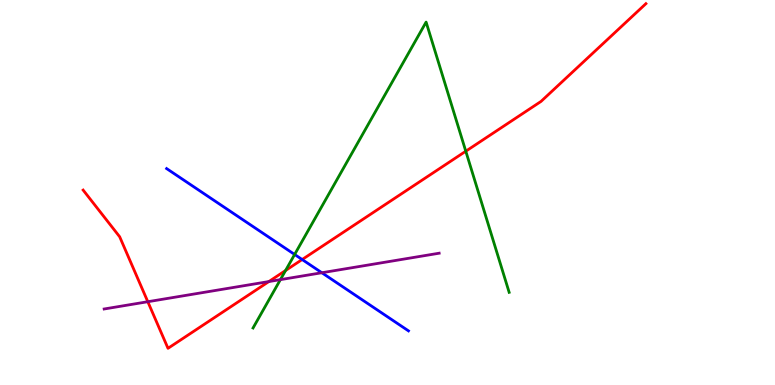[{'lines': ['blue', 'red'], 'intersections': [{'x': 3.9, 'y': 3.26}]}, {'lines': ['green', 'red'], 'intersections': [{'x': 3.68, 'y': 2.97}, {'x': 6.01, 'y': 6.07}]}, {'lines': ['purple', 'red'], 'intersections': [{'x': 1.91, 'y': 2.16}, {'x': 3.47, 'y': 2.69}]}, {'lines': ['blue', 'green'], 'intersections': [{'x': 3.8, 'y': 3.39}]}, {'lines': ['blue', 'purple'], 'intersections': [{'x': 4.15, 'y': 2.92}]}, {'lines': ['green', 'purple'], 'intersections': [{'x': 3.62, 'y': 2.74}]}]